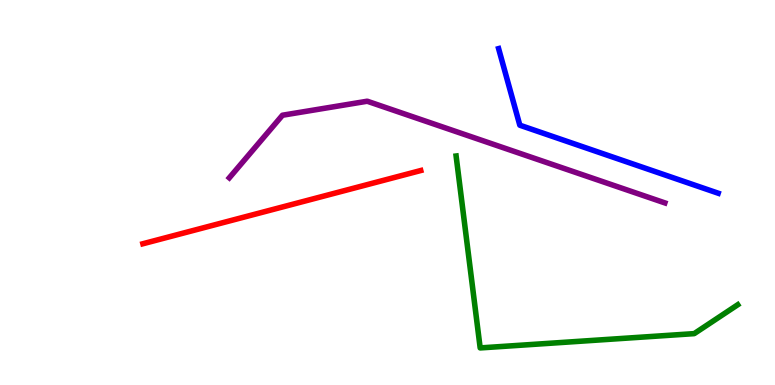[{'lines': ['blue', 'red'], 'intersections': []}, {'lines': ['green', 'red'], 'intersections': []}, {'lines': ['purple', 'red'], 'intersections': []}, {'lines': ['blue', 'green'], 'intersections': []}, {'lines': ['blue', 'purple'], 'intersections': []}, {'lines': ['green', 'purple'], 'intersections': []}]